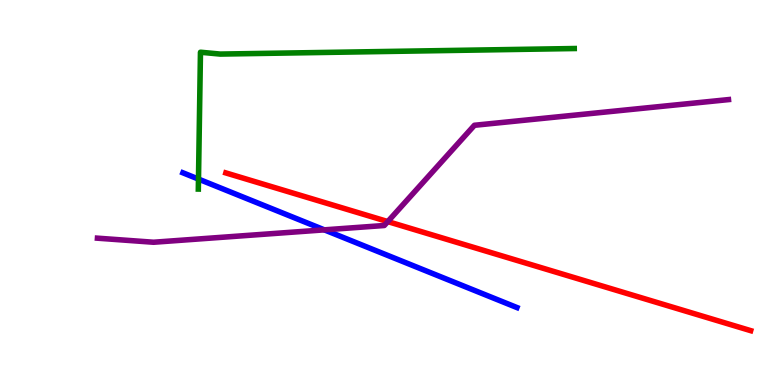[{'lines': ['blue', 'red'], 'intersections': []}, {'lines': ['green', 'red'], 'intersections': []}, {'lines': ['purple', 'red'], 'intersections': [{'x': 5.0, 'y': 4.24}]}, {'lines': ['blue', 'green'], 'intersections': [{'x': 2.56, 'y': 5.35}]}, {'lines': ['blue', 'purple'], 'intersections': [{'x': 4.18, 'y': 4.03}]}, {'lines': ['green', 'purple'], 'intersections': []}]